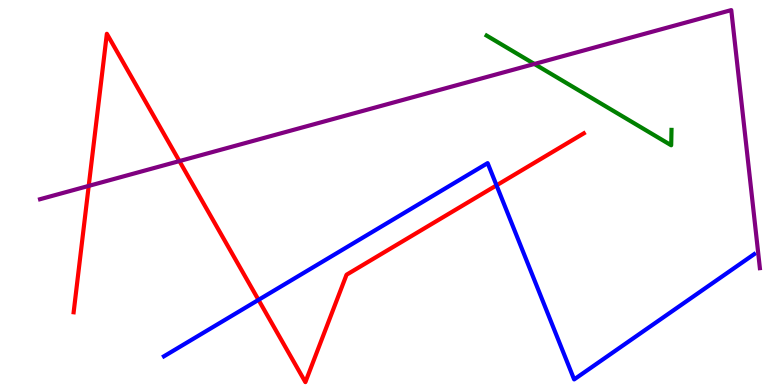[{'lines': ['blue', 'red'], 'intersections': [{'x': 3.34, 'y': 2.21}, {'x': 6.41, 'y': 5.19}]}, {'lines': ['green', 'red'], 'intersections': []}, {'lines': ['purple', 'red'], 'intersections': [{'x': 1.14, 'y': 5.17}, {'x': 2.31, 'y': 5.82}]}, {'lines': ['blue', 'green'], 'intersections': []}, {'lines': ['blue', 'purple'], 'intersections': []}, {'lines': ['green', 'purple'], 'intersections': [{'x': 6.9, 'y': 8.34}]}]